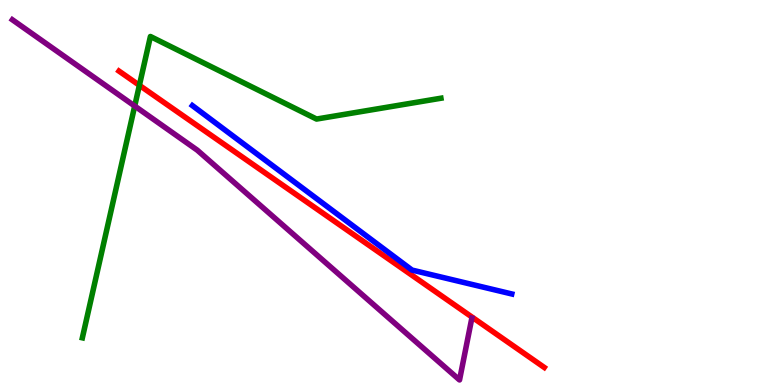[{'lines': ['blue', 'red'], 'intersections': []}, {'lines': ['green', 'red'], 'intersections': [{'x': 1.8, 'y': 7.78}]}, {'lines': ['purple', 'red'], 'intersections': []}, {'lines': ['blue', 'green'], 'intersections': []}, {'lines': ['blue', 'purple'], 'intersections': []}, {'lines': ['green', 'purple'], 'intersections': [{'x': 1.74, 'y': 7.25}]}]